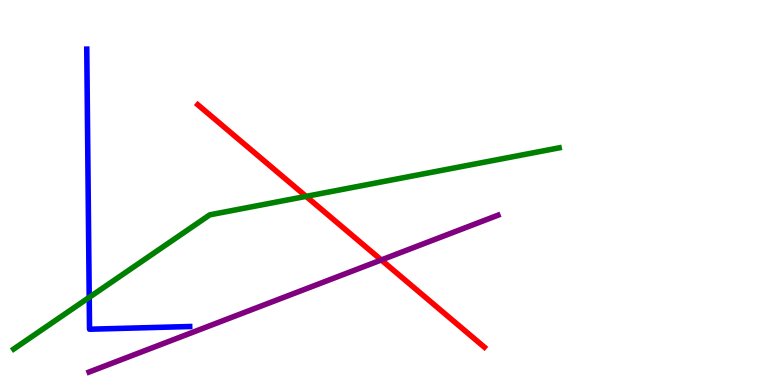[{'lines': ['blue', 'red'], 'intersections': []}, {'lines': ['green', 'red'], 'intersections': [{'x': 3.95, 'y': 4.9}]}, {'lines': ['purple', 'red'], 'intersections': [{'x': 4.92, 'y': 3.25}]}, {'lines': ['blue', 'green'], 'intersections': [{'x': 1.15, 'y': 2.28}]}, {'lines': ['blue', 'purple'], 'intersections': []}, {'lines': ['green', 'purple'], 'intersections': []}]